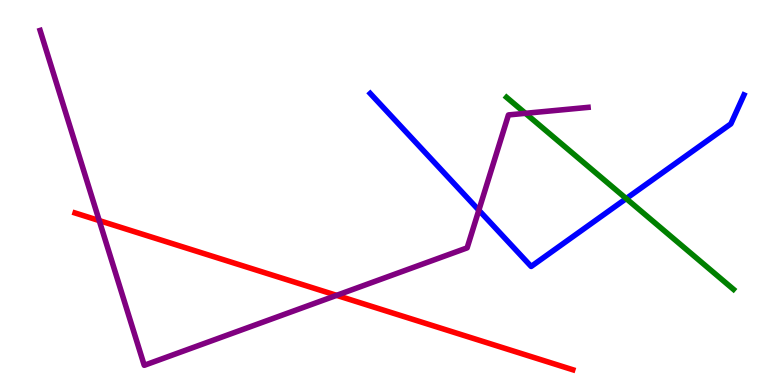[{'lines': ['blue', 'red'], 'intersections': []}, {'lines': ['green', 'red'], 'intersections': []}, {'lines': ['purple', 'red'], 'intersections': [{'x': 1.28, 'y': 4.27}, {'x': 4.34, 'y': 2.33}]}, {'lines': ['blue', 'green'], 'intersections': [{'x': 8.08, 'y': 4.84}]}, {'lines': ['blue', 'purple'], 'intersections': [{'x': 6.18, 'y': 4.54}]}, {'lines': ['green', 'purple'], 'intersections': [{'x': 6.78, 'y': 7.06}]}]